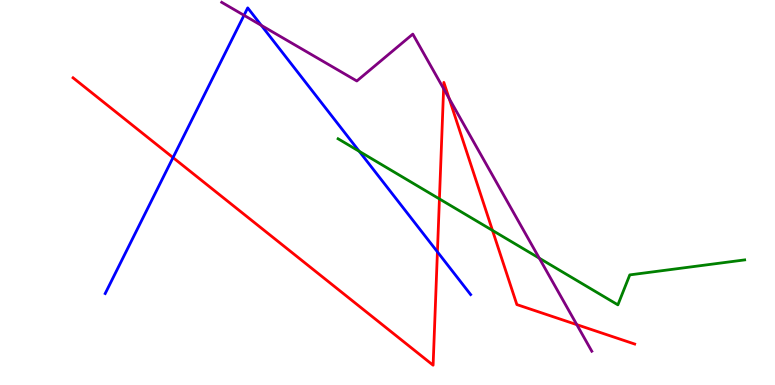[{'lines': ['blue', 'red'], 'intersections': [{'x': 2.23, 'y': 5.91}, {'x': 5.64, 'y': 3.46}]}, {'lines': ['green', 'red'], 'intersections': [{'x': 5.67, 'y': 4.83}, {'x': 6.35, 'y': 4.02}]}, {'lines': ['purple', 'red'], 'intersections': [{'x': 5.72, 'y': 7.7}, {'x': 5.8, 'y': 7.44}, {'x': 7.44, 'y': 1.57}]}, {'lines': ['blue', 'green'], 'intersections': [{'x': 4.64, 'y': 6.07}]}, {'lines': ['blue', 'purple'], 'intersections': [{'x': 3.15, 'y': 9.6}, {'x': 3.37, 'y': 9.34}]}, {'lines': ['green', 'purple'], 'intersections': [{'x': 6.96, 'y': 3.29}]}]